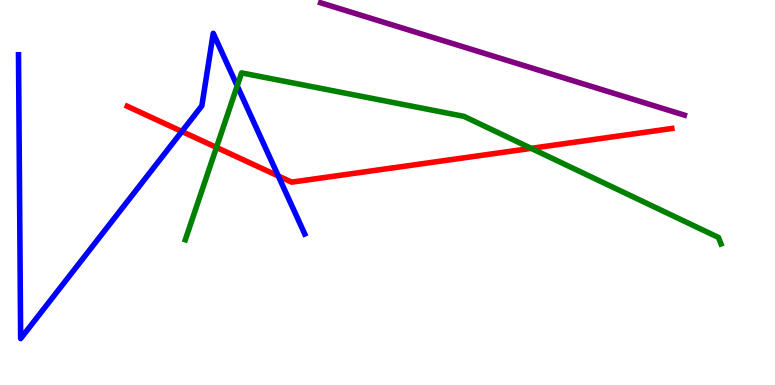[{'lines': ['blue', 'red'], 'intersections': [{'x': 2.35, 'y': 6.59}, {'x': 3.59, 'y': 5.43}]}, {'lines': ['green', 'red'], 'intersections': [{'x': 2.79, 'y': 6.17}, {'x': 6.85, 'y': 6.15}]}, {'lines': ['purple', 'red'], 'intersections': []}, {'lines': ['blue', 'green'], 'intersections': [{'x': 3.06, 'y': 7.77}]}, {'lines': ['blue', 'purple'], 'intersections': []}, {'lines': ['green', 'purple'], 'intersections': []}]